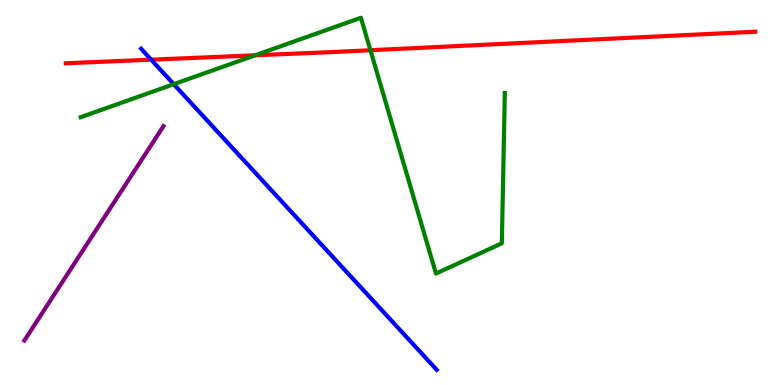[{'lines': ['blue', 'red'], 'intersections': [{'x': 1.95, 'y': 8.45}]}, {'lines': ['green', 'red'], 'intersections': [{'x': 3.29, 'y': 8.56}, {'x': 4.78, 'y': 8.7}]}, {'lines': ['purple', 'red'], 'intersections': []}, {'lines': ['blue', 'green'], 'intersections': [{'x': 2.24, 'y': 7.81}]}, {'lines': ['blue', 'purple'], 'intersections': []}, {'lines': ['green', 'purple'], 'intersections': []}]